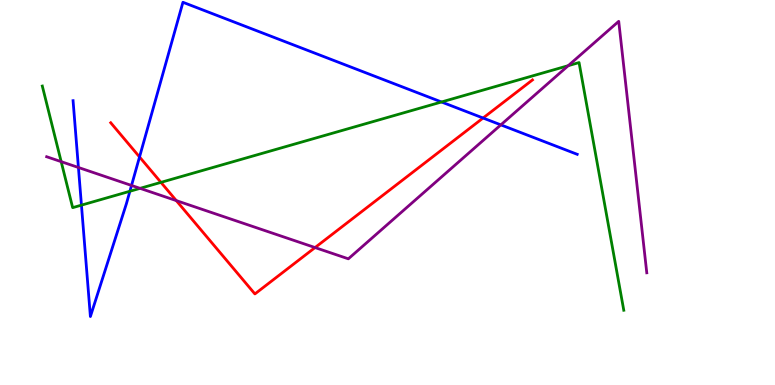[{'lines': ['blue', 'red'], 'intersections': [{'x': 1.8, 'y': 5.92}, {'x': 6.23, 'y': 6.93}]}, {'lines': ['green', 'red'], 'intersections': [{'x': 2.08, 'y': 5.26}]}, {'lines': ['purple', 'red'], 'intersections': [{'x': 2.27, 'y': 4.79}, {'x': 4.07, 'y': 3.57}]}, {'lines': ['blue', 'green'], 'intersections': [{'x': 1.05, 'y': 4.67}, {'x': 1.68, 'y': 5.03}, {'x': 5.7, 'y': 7.35}]}, {'lines': ['blue', 'purple'], 'intersections': [{'x': 1.01, 'y': 5.65}, {'x': 1.7, 'y': 5.18}, {'x': 6.46, 'y': 6.76}]}, {'lines': ['green', 'purple'], 'intersections': [{'x': 0.789, 'y': 5.8}, {'x': 1.81, 'y': 5.11}, {'x': 7.33, 'y': 8.29}]}]